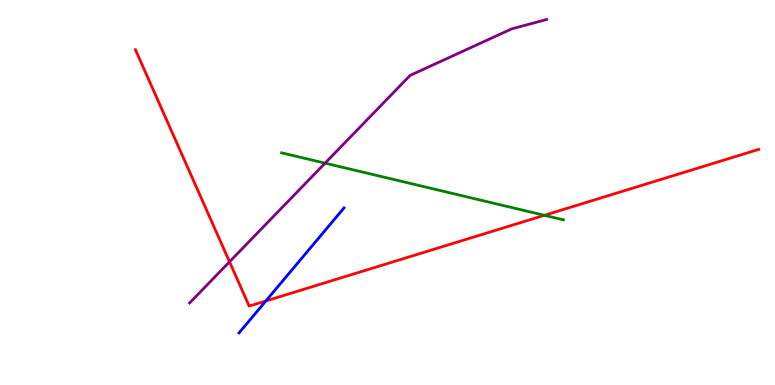[{'lines': ['blue', 'red'], 'intersections': [{'x': 3.43, 'y': 2.18}]}, {'lines': ['green', 'red'], 'intersections': [{'x': 7.02, 'y': 4.41}]}, {'lines': ['purple', 'red'], 'intersections': [{'x': 2.96, 'y': 3.2}]}, {'lines': ['blue', 'green'], 'intersections': []}, {'lines': ['blue', 'purple'], 'intersections': []}, {'lines': ['green', 'purple'], 'intersections': [{'x': 4.19, 'y': 5.76}]}]